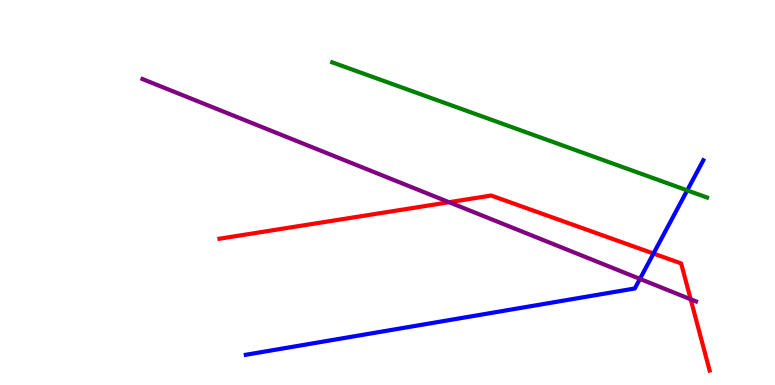[{'lines': ['blue', 'red'], 'intersections': [{'x': 8.43, 'y': 3.41}]}, {'lines': ['green', 'red'], 'intersections': []}, {'lines': ['purple', 'red'], 'intersections': [{'x': 5.79, 'y': 4.75}, {'x': 8.91, 'y': 2.23}]}, {'lines': ['blue', 'green'], 'intersections': [{'x': 8.87, 'y': 5.06}]}, {'lines': ['blue', 'purple'], 'intersections': [{'x': 8.26, 'y': 2.76}]}, {'lines': ['green', 'purple'], 'intersections': []}]